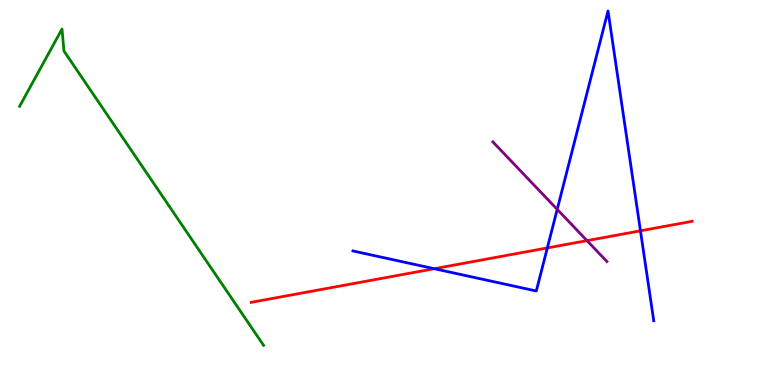[{'lines': ['blue', 'red'], 'intersections': [{'x': 5.6, 'y': 3.02}, {'x': 7.06, 'y': 3.56}, {'x': 8.26, 'y': 4.0}]}, {'lines': ['green', 'red'], 'intersections': []}, {'lines': ['purple', 'red'], 'intersections': [{'x': 7.57, 'y': 3.75}]}, {'lines': ['blue', 'green'], 'intersections': []}, {'lines': ['blue', 'purple'], 'intersections': [{'x': 7.19, 'y': 4.56}]}, {'lines': ['green', 'purple'], 'intersections': []}]